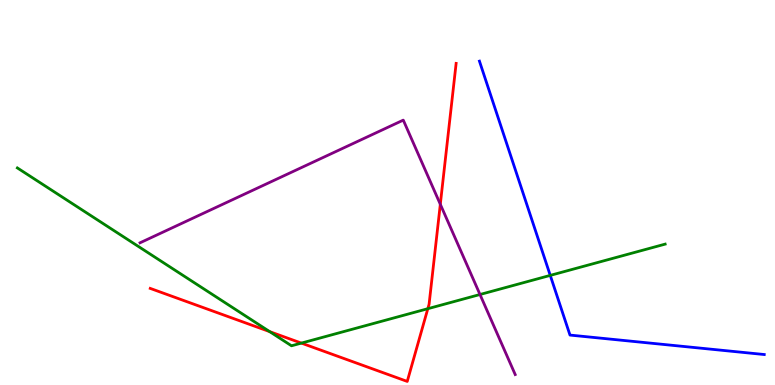[{'lines': ['blue', 'red'], 'intersections': []}, {'lines': ['green', 'red'], 'intersections': [{'x': 3.48, 'y': 1.39}, {'x': 3.89, 'y': 1.09}, {'x': 5.52, 'y': 1.98}]}, {'lines': ['purple', 'red'], 'intersections': [{'x': 5.68, 'y': 4.69}]}, {'lines': ['blue', 'green'], 'intersections': [{'x': 7.1, 'y': 2.85}]}, {'lines': ['blue', 'purple'], 'intersections': []}, {'lines': ['green', 'purple'], 'intersections': [{'x': 6.19, 'y': 2.35}]}]